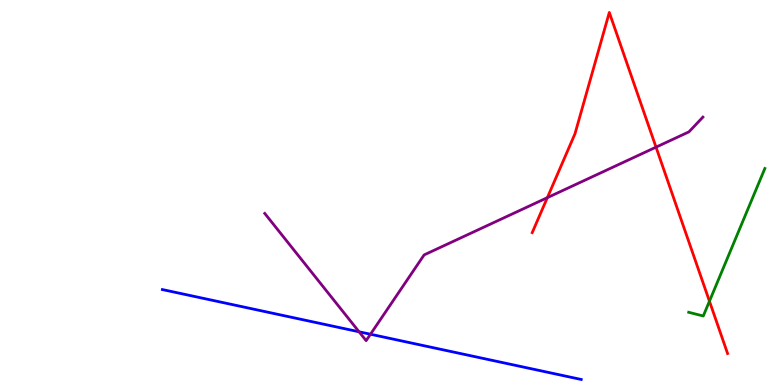[{'lines': ['blue', 'red'], 'intersections': []}, {'lines': ['green', 'red'], 'intersections': [{'x': 9.15, 'y': 2.18}]}, {'lines': ['purple', 'red'], 'intersections': [{'x': 7.06, 'y': 4.87}, {'x': 8.46, 'y': 6.18}]}, {'lines': ['blue', 'green'], 'intersections': []}, {'lines': ['blue', 'purple'], 'intersections': [{'x': 4.63, 'y': 1.38}, {'x': 4.78, 'y': 1.32}]}, {'lines': ['green', 'purple'], 'intersections': []}]